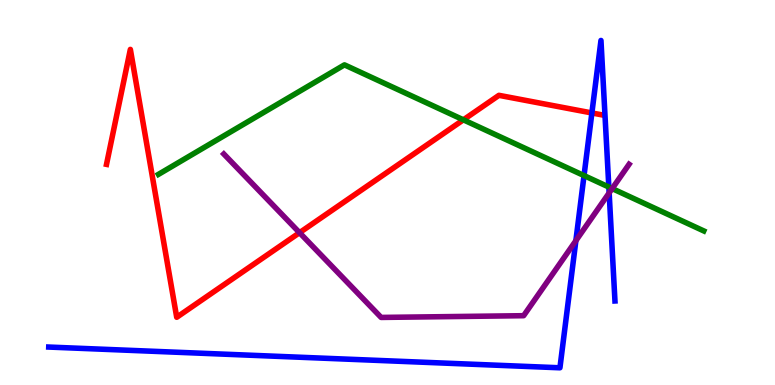[{'lines': ['blue', 'red'], 'intersections': [{'x': 7.64, 'y': 7.07}]}, {'lines': ['green', 'red'], 'intersections': [{'x': 5.98, 'y': 6.89}]}, {'lines': ['purple', 'red'], 'intersections': [{'x': 3.87, 'y': 3.96}]}, {'lines': ['blue', 'green'], 'intersections': [{'x': 7.54, 'y': 5.44}, {'x': 7.86, 'y': 5.14}]}, {'lines': ['blue', 'purple'], 'intersections': [{'x': 7.43, 'y': 3.75}, {'x': 7.86, 'y': 4.99}]}, {'lines': ['green', 'purple'], 'intersections': [{'x': 7.9, 'y': 5.1}]}]